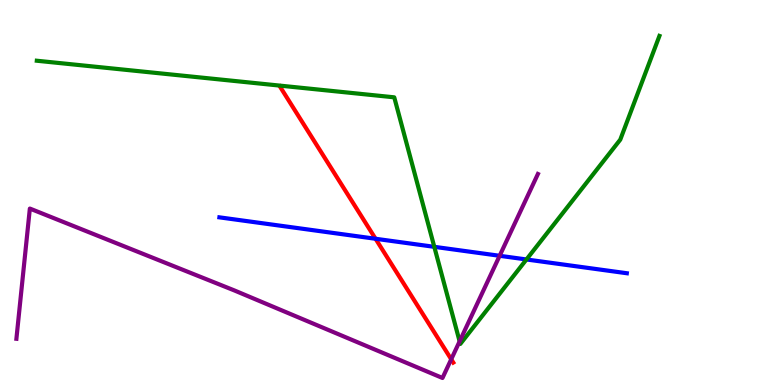[{'lines': ['blue', 'red'], 'intersections': [{'x': 4.85, 'y': 3.8}]}, {'lines': ['green', 'red'], 'intersections': []}, {'lines': ['purple', 'red'], 'intersections': [{'x': 5.82, 'y': 0.668}]}, {'lines': ['blue', 'green'], 'intersections': [{'x': 5.6, 'y': 3.59}, {'x': 6.79, 'y': 3.26}]}, {'lines': ['blue', 'purple'], 'intersections': [{'x': 6.45, 'y': 3.36}]}, {'lines': ['green', 'purple'], 'intersections': [{'x': 5.93, 'y': 1.13}]}]